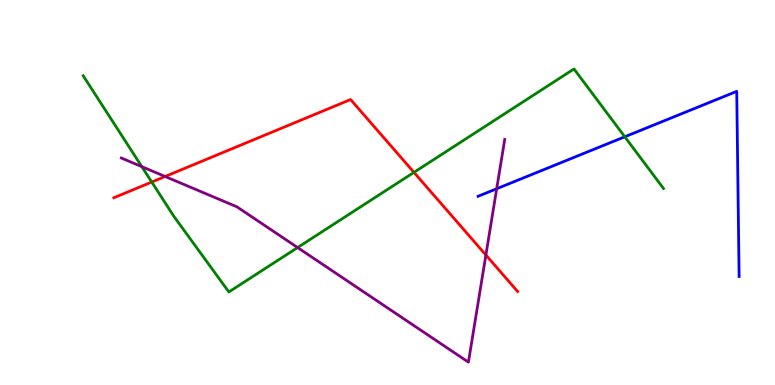[{'lines': ['blue', 'red'], 'intersections': []}, {'lines': ['green', 'red'], 'intersections': [{'x': 1.96, 'y': 5.27}, {'x': 5.34, 'y': 5.52}]}, {'lines': ['purple', 'red'], 'intersections': [{'x': 2.13, 'y': 5.42}, {'x': 6.27, 'y': 3.38}]}, {'lines': ['blue', 'green'], 'intersections': [{'x': 8.06, 'y': 6.45}]}, {'lines': ['blue', 'purple'], 'intersections': [{'x': 6.41, 'y': 5.1}]}, {'lines': ['green', 'purple'], 'intersections': [{'x': 1.83, 'y': 5.67}, {'x': 3.84, 'y': 3.57}]}]